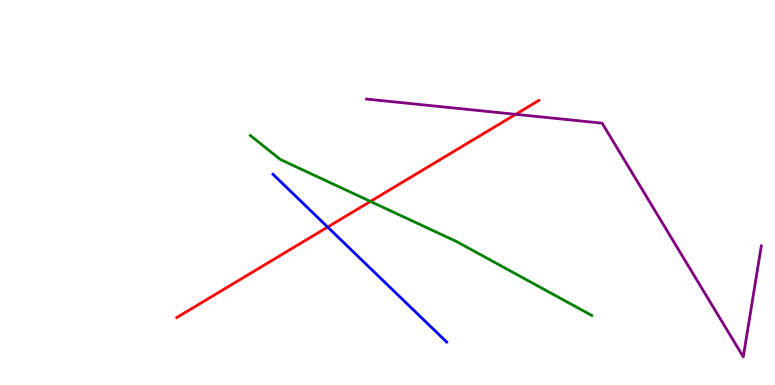[{'lines': ['blue', 'red'], 'intersections': [{'x': 4.23, 'y': 4.1}]}, {'lines': ['green', 'red'], 'intersections': [{'x': 4.78, 'y': 4.77}]}, {'lines': ['purple', 'red'], 'intersections': [{'x': 6.65, 'y': 7.03}]}, {'lines': ['blue', 'green'], 'intersections': []}, {'lines': ['blue', 'purple'], 'intersections': []}, {'lines': ['green', 'purple'], 'intersections': []}]